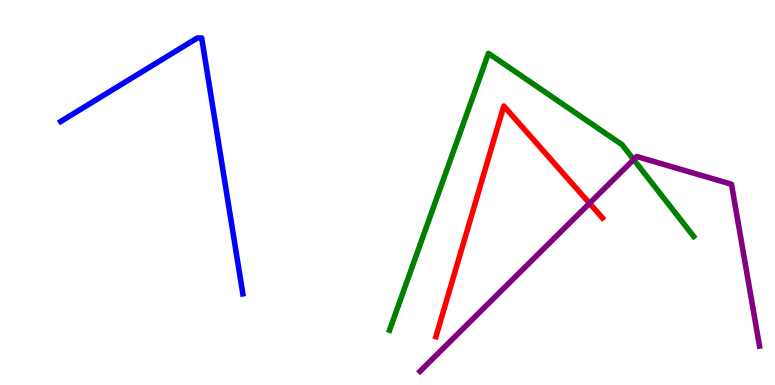[{'lines': ['blue', 'red'], 'intersections': []}, {'lines': ['green', 'red'], 'intersections': []}, {'lines': ['purple', 'red'], 'intersections': [{'x': 7.61, 'y': 4.72}]}, {'lines': ['blue', 'green'], 'intersections': []}, {'lines': ['blue', 'purple'], 'intersections': []}, {'lines': ['green', 'purple'], 'intersections': [{'x': 8.18, 'y': 5.86}]}]